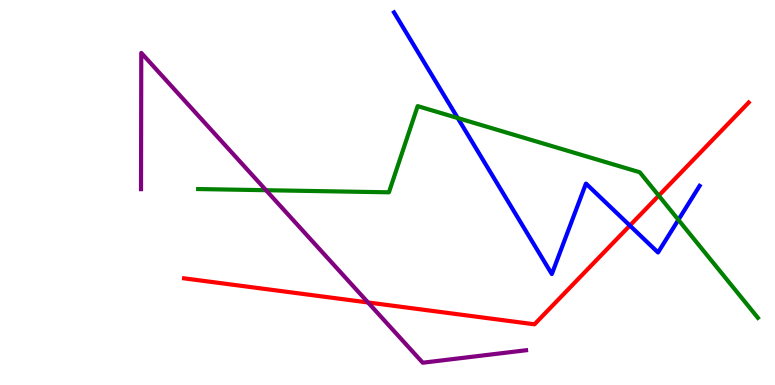[{'lines': ['blue', 'red'], 'intersections': [{'x': 8.13, 'y': 4.14}]}, {'lines': ['green', 'red'], 'intersections': [{'x': 8.5, 'y': 4.92}]}, {'lines': ['purple', 'red'], 'intersections': [{'x': 4.75, 'y': 2.14}]}, {'lines': ['blue', 'green'], 'intersections': [{'x': 5.91, 'y': 6.93}, {'x': 8.75, 'y': 4.29}]}, {'lines': ['blue', 'purple'], 'intersections': []}, {'lines': ['green', 'purple'], 'intersections': [{'x': 3.43, 'y': 5.06}]}]